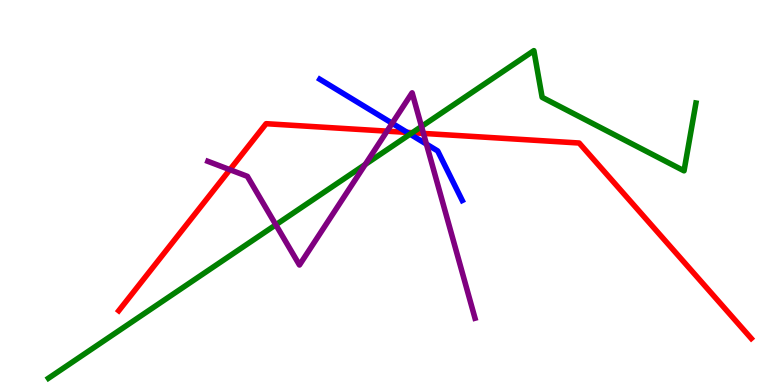[{'lines': ['blue', 'red'], 'intersections': [{'x': 5.25, 'y': 6.56}]}, {'lines': ['green', 'red'], 'intersections': [{'x': 5.32, 'y': 6.55}]}, {'lines': ['purple', 'red'], 'intersections': [{'x': 2.97, 'y': 5.59}, {'x': 4.99, 'y': 6.59}, {'x': 5.46, 'y': 6.53}]}, {'lines': ['blue', 'green'], 'intersections': [{'x': 5.29, 'y': 6.51}]}, {'lines': ['blue', 'purple'], 'intersections': [{'x': 5.06, 'y': 6.8}, {'x': 5.5, 'y': 6.26}]}, {'lines': ['green', 'purple'], 'intersections': [{'x': 3.56, 'y': 4.16}, {'x': 4.71, 'y': 5.73}, {'x': 5.44, 'y': 6.71}]}]